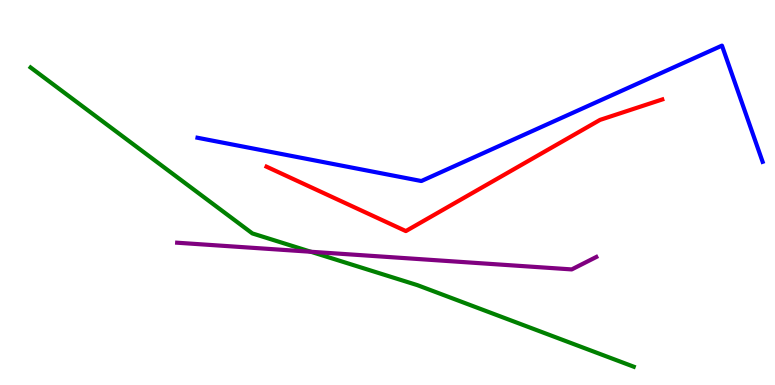[{'lines': ['blue', 'red'], 'intersections': []}, {'lines': ['green', 'red'], 'intersections': []}, {'lines': ['purple', 'red'], 'intersections': []}, {'lines': ['blue', 'green'], 'intersections': []}, {'lines': ['blue', 'purple'], 'intersections': []}, {'lines': ['green', 'purple'], 'intersections': [{'x': 4.01, 'y': 3.46}]}]